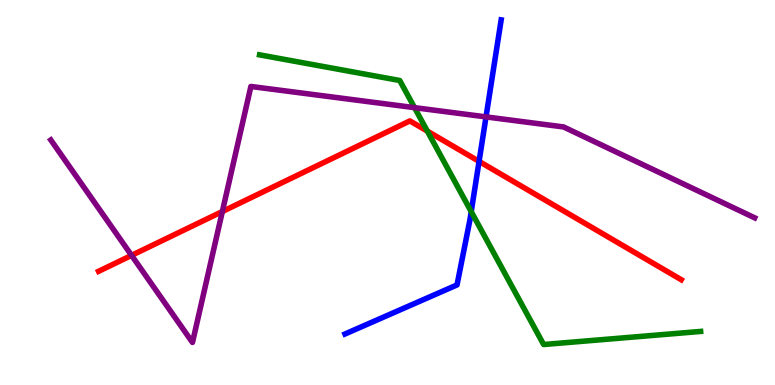[{'lines': ['blue', 'red'], 'intersections': [{'x': 6.18, 'y': 5.81}]}, {'lines': ['green', 'red'], 'intersections': [{'x': 5.51, 'y': 6.59}]}, {'lines': ['purple', 'red'], 'intersections': [{'x': 1.7, 'y': 3.37}, {'x': 2.87, 'y': 4.51}]}, {'lines': ['blue', 'green'], 'intersections': [{'x': 6.08, 'y': 4.5}]}, {'lines': ['blue', 'purple'], 'intersections': [{'x': 6.27, 'y': 6.96}]}, {'lines': ['green', 'purple'], 'intersections': [{'x': 5.35, 'y': 7.2}]}]